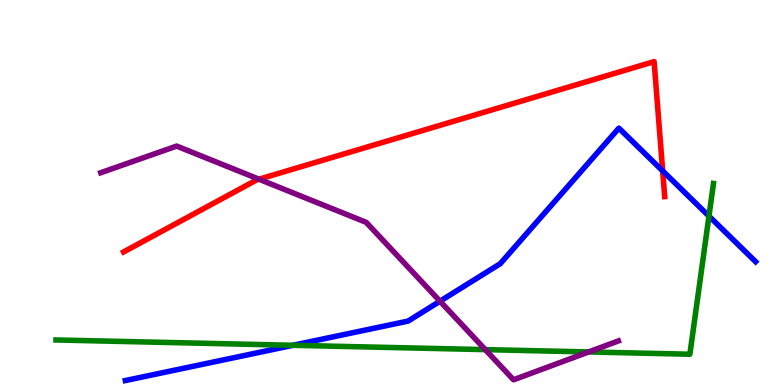[{'lines': ['blue', 'red'], 'intersections': [{'x': 8.55, 'y': 5.56}]}, {'lines': ['green', 'red'], 'intersections': []}, {'lines': ['purple', 'red'], 'intersections': [{'x': 3.34, 'y': 5.35}]}, {'lines': ['blue', 'green'], 'intersections': [{'x': 3.78, 'y': 1.03}, {'x': 9.15, 'y': 4.39}]}, {'lines': ['blue', 'purple'], 'intersections': [{'x': 5.68, 'y': 2.18}]}, {'lines': ['green', 'purple'], 'intersections': [{'x': 6.26, 'y': 0.919}, {'x': 7.6, 'y': 0.858}]}]